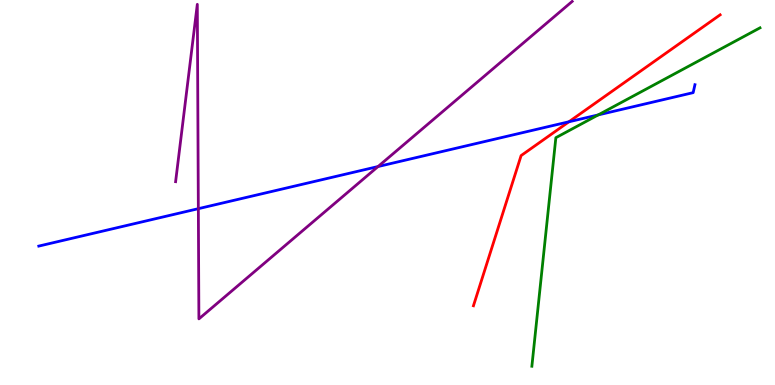[{'lines': ['blue', 'red'], 'intersections': [{'x': 7.34, 'y': 6.84}]}, {'lines': ['green', 'red'], 'intersections': []}, {'lines': ['purple', 'red'], 'intersections': []}, {'lines': ['blue', 'green'], 'intersections': [{'x': 7.72, 'y': 7.02}]}, {'lines': ['blue', 'purple'], 'intersections': [{'x': 2.56, 'y': 4.58}, {'x': 4.88, 'y': 5.67}]}, {'lines': ['green', 'purple'], 'intersections': []}]